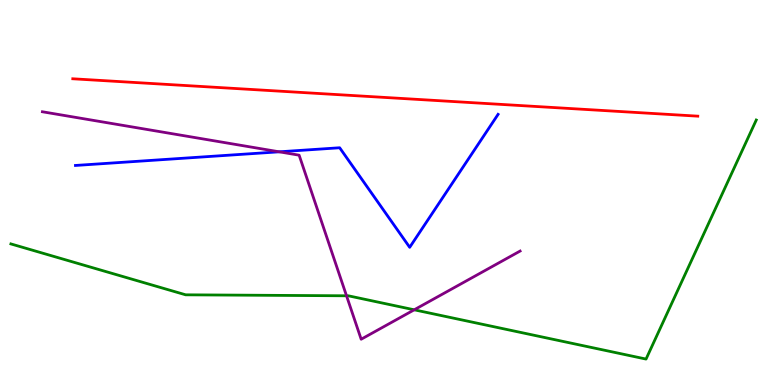[{'lines': ['blue', 'red'], 'intersections': []}, {'lines': ['green', 'red'], 'intersections': []}, {'lines': ['purple', 'red'], 'intersections': []}, {'lines': ['blue', 'green'], 'intersections': []}, {'lines': ['blue', 'purple'], 'intersections': [{'x': 3.6, 'y': 6.06}]}, {'lines': ['green', 'purple'], 'intersections': [{'x': 4.47, 'y': 2.32}, {'x': 5.34, 'y': 1.95}]}]